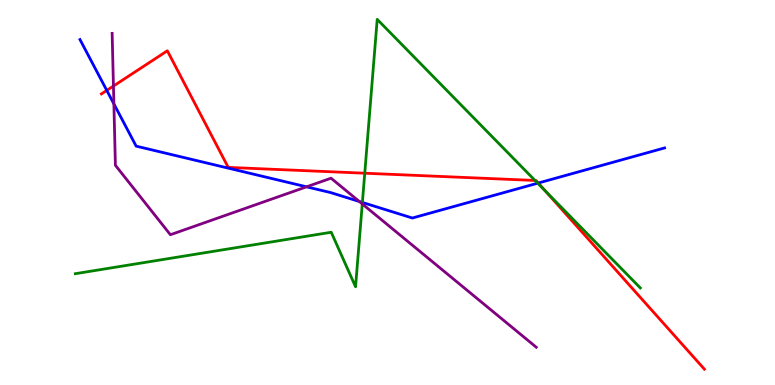[{'lines': ['blue', 'red'], 'intersections': [{'x': 1.38, 'y': 7.65}, {'x': 6.95, 'y': 5.25}]}, {'lines': ['green', 'red'], 'intersections': [{'x': 4.71, 'y': 5.5}, {'x': 6.9, 'y': 5.31}, {'x': 7.04, 'y': 5.03}]}, {'lines': ['purple', 'red'], 'intersections': [{'x': 1.46, 'y': 7.77}]}, {'lines': ['blue', 'green'], 'intersections': [{'x': 4.68, 'y': 4.74}, {'x': 6.94, 'y': 5.24}]}, {'lines': ['blue', 'purple'], 'intersections': [{'x': 1.47, 'y': 7.3}, {'x': 3.96, 'y': 5.15}, {'x': 4.64, 'y': 4.77}]}, {'lines': ['green', 'purple'], 'intersections': [{'x': 4.67, 'y': 4.7}]}]